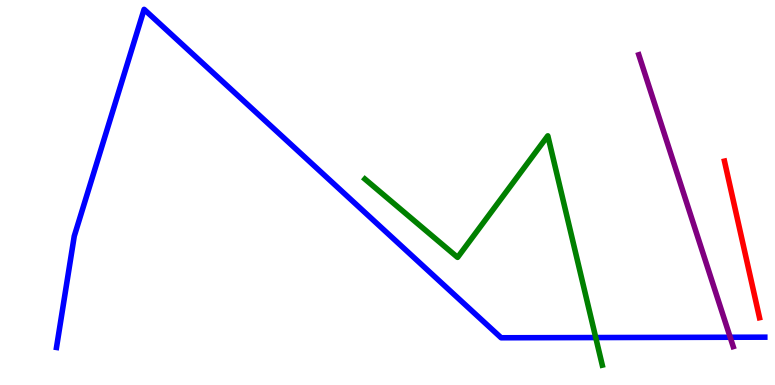[{'lines': ['blue', 'red'], 'intersections': []}, {'lines': ['green', 'red'], 'intersections': []}, {'lines': ['purple', 'red'], 'intersections': []}, {'lines': ['blue', 'green'], 'intersections': [{'x': 7.69, 'y': 1.23}]}, {'lines': ['blue', 'purple'], 'intersections': [{'x': 9.42, 'y': 1.24}]}, {'lines': ['green', 'purple'], 'intersections': []}]